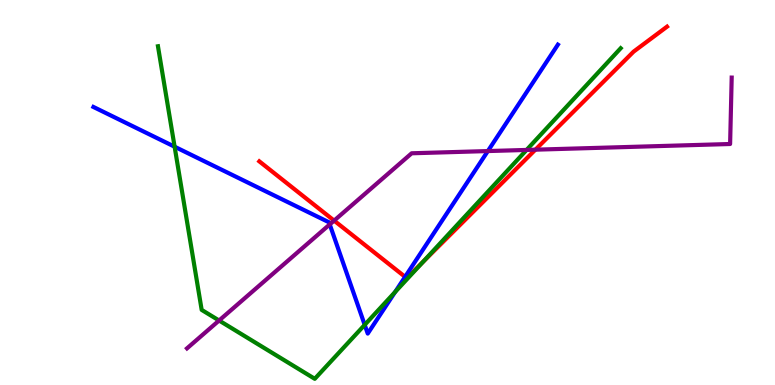[{'lines': ['blue', 'red'], 'intersections': [{'x': 5.23, 'y': 2.81}]}, {'lines': ['green', 'red'], 'intersections': [{'x': 5.45, 'y': 3.19}]}, {'lines': ['purple', 'red'], 'intersections': [{'x': 4.31, 'y': 4.27}, {'x': 6.91, 'y': 6.11}]}, {'lines': ['blue', 'green'], 'intersections': [{'x': 2.25, 'y': 6.19}, {'x': 4.71, 'y': 1.56}, {'x': 5.1, 'y': 2.42}]}, {'lines': ['blue', 'purple'], 'intersections': [{'x': 4.25, 'y': 4.17}, {'x': 6.29, 'y': 6.08}]}, {'lines': ['green', 'purple'], 'intersections': [{'x': 2.83, 'y': 1.68}, {'x': 6.79, 'y': 6.11}]}]